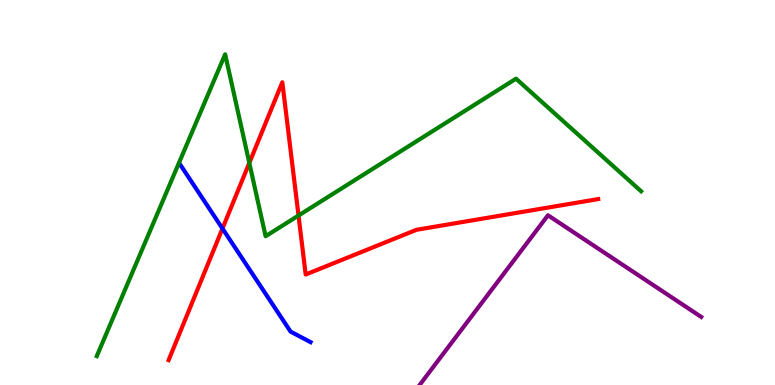[{'lines': ['blue', 'red'], 'intersections': [{'x': 2.87, 'y': 4.06}]}, {'lines': ['green', 'red'], 'intersections': [{'x': 3.22, 'y': 5.77}, {'x': 3.85, 'y': 4.4}]}, {'lines': ['purple', 'red'], 'intersections': []}, {'lines': ['blue', 'green'], 'intersections': []}, {'lines': ['blue', 'purple'], 'intersections': []}, {'lines': ['green', 'purple'], 'intersections': []}]